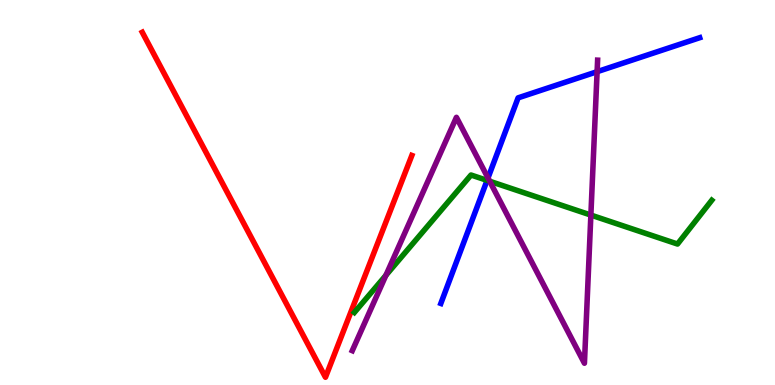[{'lines': ['blue', 'red'], 'intersections': []}, {'lines': ['green', 'red'], 'intersections': []}, {'lines': ['purple', 'red'], 'intersections': []}, {'lines': ['blue', 'green'], 'intersections': [{'x': 6.28, 'y': 5.31}]}, {'lines': ['blue', 'purple'], 'intersections': [{'x': 6.3, 'y': 5.38}, {'x': 7.7, 'y': 8.14}]}, {'lines': ['green', 'purple'], 'intersections': [{'x': 4.98, 'y': 2.85}, {'x': 6.32, 'y': 5.29}, {'x': 7.62, 'y': 4.41}]}]